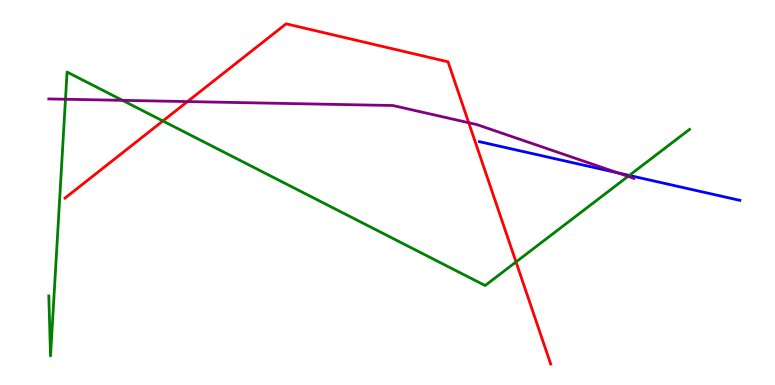[{'lines': ['blue', 'red'], 'intersections': []}, {'lines': ['green', 'red'], 'intersections': [{'x': 2.1, 'y': 6.86}, {'x': 6.66, 'y': 3.2}]}, {'lines': ['purple', 'red'], 'intersections': [{'x': 2.42, 'y': 7.36}, {'x': 6.05, 'y': 6.81}]}, {'lines': ['blue', 'green'], 'intersections': [{'x': 8.12, 'y': 5.44}]}, {'lines': ['blue', 'purple'], 'intersections': [{'x': 7.97, 'y': 5.51}]}, {'lines': ['green', 'purple'], 'intersections': [{'x': 0.845, 'y': 7.42}, {'x': 1.58, 'y': 7.39}, {'x': 8.1, 'y': 5.42}]}]